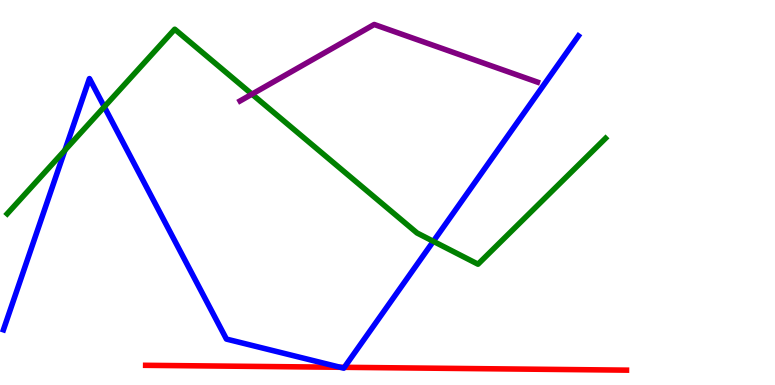[{'lines': ['blue', 'red'], 'intersections': [{'x': 4.39, 'y': 0.46}, {'x': 4.44, 'y': 0.459}]}, {'lines': ['green', 'red'], 'intersections': []}, {'lines': ['purple', 'red'], 'intersections': []}, {'lines': ['blue', 'green'], 'intersections': [{'x': 0.838, 'y': 6.1}, {'x': 1.35, 'y': 7.23}, {'x': 5.59, 'y': 3.73}]}, {'lines': ['blue', 'purple'], 'intersections': []}, {'lines': ['green', 'purple'], 'intersections': [{'x': 3.25, 'y': 7.55}]}]